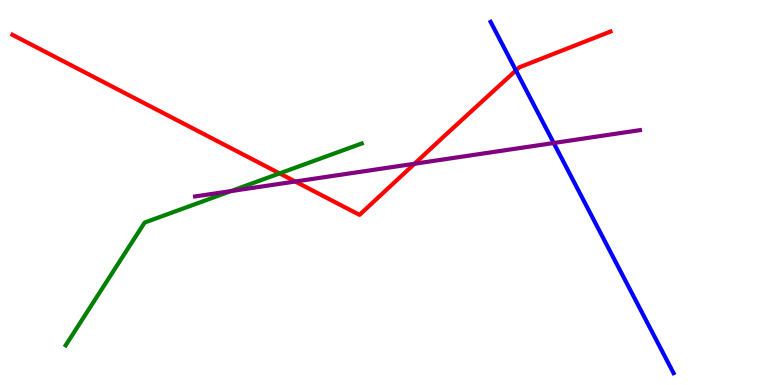[{'lines': ['blue', 'red'], 'intersections': [{'x': 6.66, 'y': 8.17}]}, {'lines': ['green', 'red'], 'intersections': [{'x': 3.61, 'y': 5.5}]}, {'lines': ['purple', 'red'], 'intersections': [{'x': 3.81, 'y': 5.29}, {'x': 5.35, 'y': 5.75}]}, {'lines': ['blue', 'green'], 'intersections': []}, {'lines': ['blue', 'purple'], 'intersections': [{'x': 7.14, 'y': 6.29}]}, {'lines': ['green', 'purple'], 'intersections': [{'x': 2.98, 'y': 5.04}]}]